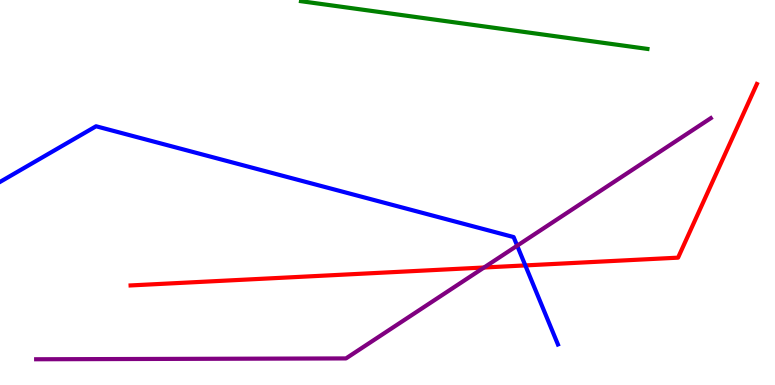[{'lines': ['blue', 'red'], 'intersections': [{'x': 6.78, 'y': 3.11}]}, {'lines': ['green', 'red'], 'intersections': []}, {'lines': ['purple', 'red'], 'intersections': [{'x': 6.25, 'y': 3.05}]}, {'lines': ['blue', 'green'], 'intersections': []}, {'lines': ['blue', 'purple'], 'intersections': [{'x': 6.67, 'y': 3.62}]}, {'lines': ['green', 'purple'], 'intersections': []}]